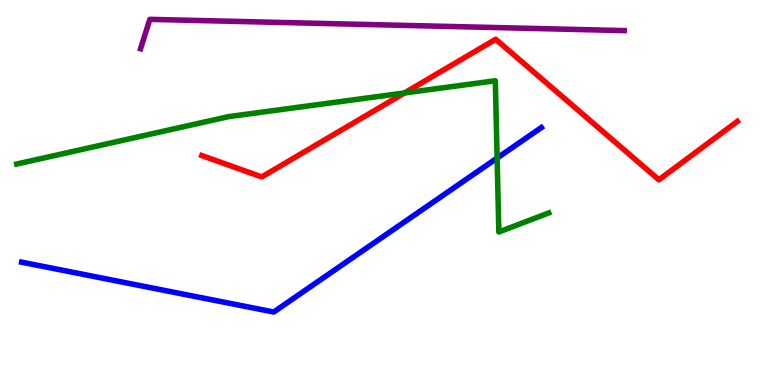[{'lines': ['blue', 'red'], 'intersections': []}, {'lines': ['green', 'red'], 'intersections': [{'x': 5.22, 'y': 7.58}]}, {'lines': ['purple', 'red'], 'intersections': []}, {'lines': ['blue', 'green'], 'intersections': [{'x': 6.41, 'y': 5.89}]}, {'lines': ['blue', 'purple'], 'intersections': []}, {'lines': ['green', 'purple'], 'intersections': []}]